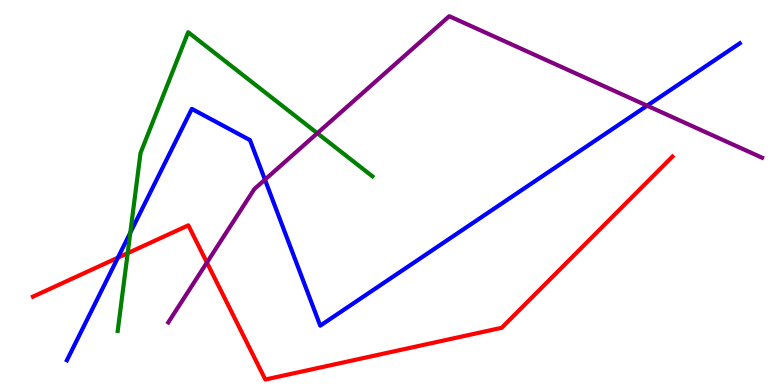[{'lines': ['blue', 'red'], 'intersections': [{'x': 1.52, 'y': 3.31}]}, {'lines': ['green', 'red'], 'intersections': [{'x': 1.65, 'y': 3.42}]}, {'lines': ['purple', 'red'], 'intersections': [{'x': 2.67, 'y': 3.18}]}, {'lines': ['blue', 'green'], 'intersections': [{'x': 1.68, 'y': 3.96}]}, {'lines': ['blue', 'purple'], 'intersections': [{'x': 3.42, 'y': 5.33}, {'x': 8.35, 'y': 7.25}]}, {'lines': ['green', 'purple'], 'intersections': [{'x': 4.09, 'y': 6.54}]}]